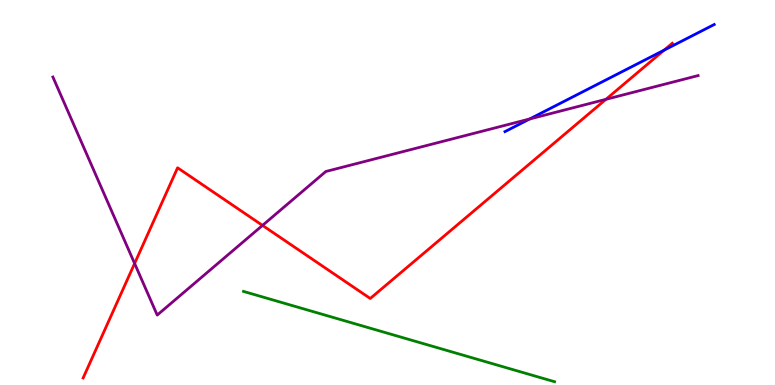[{'lines': ['blue', 'red'], 'intersections': [{'x': 8.57, 'y': 8.7}]}, {'lines': ['green', 'red'], 'intersections': []}, {'lines': ['purple', 'red'], 'intersections': [{'x': 1.74, 'y': 3.16}, {'x': 3.39, 'y': 4.15}, {'x': 7.82, 'y': 7.42}]}, {'lines': ['blue', 'green'], 'intersections': []}, {'lines': ['blue', 'purple'], 'intersections': [{'x': 6.83, 'y': 6.91}]}, {'lines': ['green', 'purple'], 'intersections': []}]